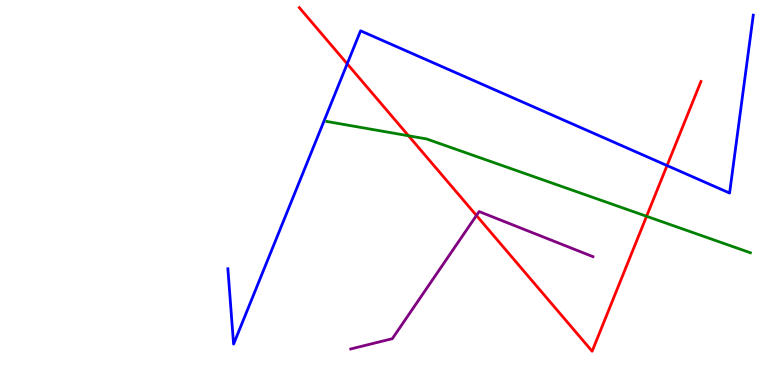[{'lines': ['blue', 'red'], 'intersections': [{'x': 4.48, 'y': 8.34}, {'x': 8.61, 'y': 5.7}]}, {'lines': ['green', 'red'], 'intersections': [{'x': 5.27, 'y': 6.47}, {'x': 8.34, 'y': 4.38}]}, {'lines': ['purple', 'red'], 'intersections': [{'x': 6.15, 'y': 4.4}]}, {'lines': ['blue', 'green'], 'intersections': []}, {'lines': ['blue', 'purple'], 'intersections': []}, {'lines': ['green', 'purple'], 'intersections': []}]